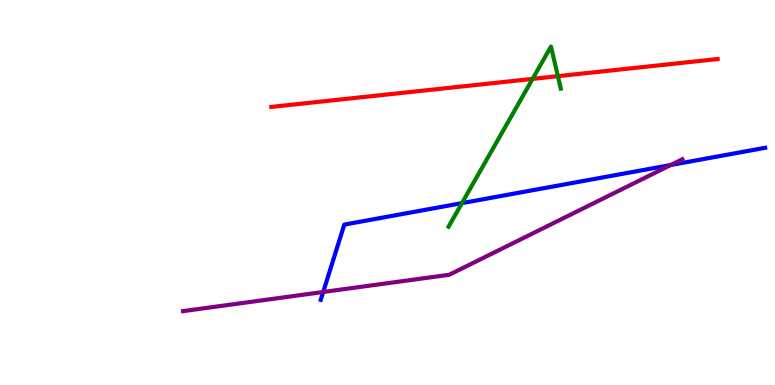[{'lines': ['blue', 'red'], 'intersections': []}, {'lines': ['green', 'red'], 'intersections': [{'x': 6.87, 'y': 7.95}, {'x': 7.2, 'y': 8.02}]}, {'lines': ['purple', 'red'], 'intersections': []}, {'lines': ['blue', 'green'], 'intersections': [{'x': 5.96, 'y': 4.72}]}, {'lines': ['blue', 'purple'], 'intersections': [{'x': 4.17, 'y': 2.42}, {'x': 8.65, 'y': 5.71}]}, {'lines': ['green', 'purple'], 'intersections': []}]